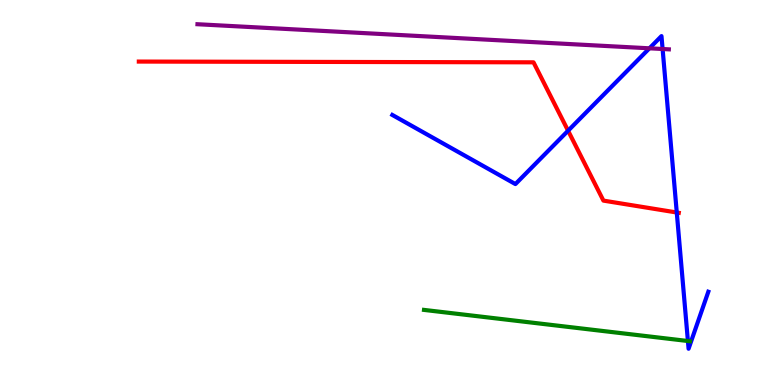[{'lines': ['blue', 'red'], 'intersections': [{'x': 7.33, 'y': 6.6}, {'x': 8.73, 'y': 4.48}]}, {'lines': ['green', 'red'], 'intersections': []}, {'lines': ['purple', 'red'], 'intersections': []}, {'lines': ['blue', 'green'], 'intersections': [{'x': 8.88, 'y': 1.14}]}, {'lines': ['blue', 'purple'], 'intersections': [{'x': 8.38, 'y': 8.75}, {'x': 8.55, 'y': 8.73}]}, {'lines': ['green', 'purple'], 'intersections': []}]